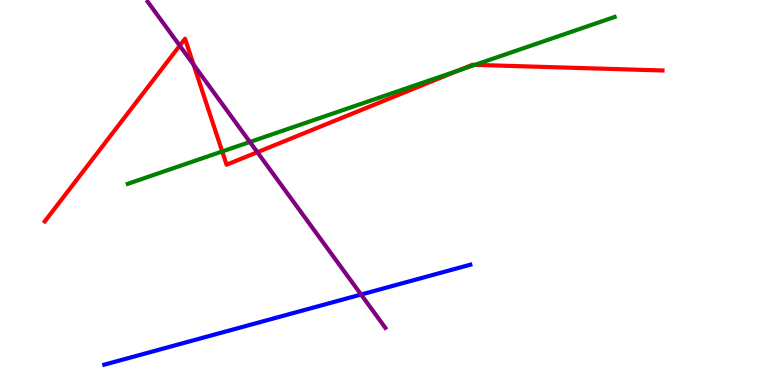[{'lines': ['blue', 'red'], 'intersections': []}, {'lines': ['green', 'red'], 'intersections': [{'x': 2.87, 'y': 6.07}, {'x': 5.91, 'y': 8.17}, {'x': 6.13, 'y': 8.32}]}, {'lines': ['purple', 'red'], 'intersections': [{'x': 2.32, 'y': 8.81}, {'x': 2.5, 'y': 8.32}, {'x': 3.32, 'y': 6.05}]}, {'lines': ['blue', 'green'], 'intersections': []}, {'lines': ['blue', 'purple'], 'intersections': [{'x': 4.66, 'y': 2.35}]}, {'lines': ['green', 'purple'], 'intersections': [{'x': 3.22, 'y': 6.31}]}]